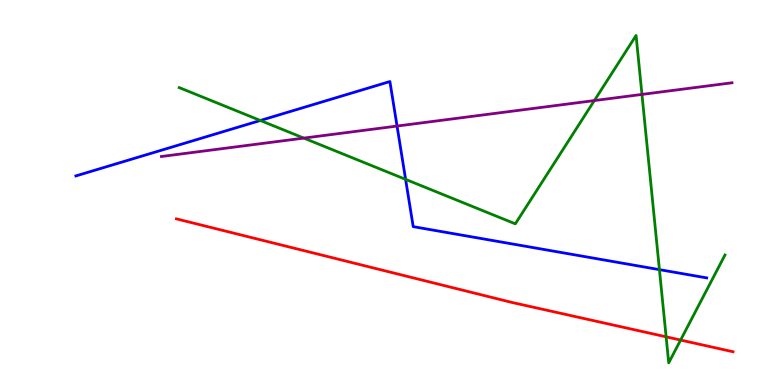[{'lines': ['blue', 'red'], 'intersections': []}, {'lines': ['green', 'red'], 'intersections': [{'x': 8.6, 'y': 1.25}, {'x': 8.78, 'y': 1.17}]}, {'lines': ['purple', 'red'], 'intersections': []}, {'lines': ['blue', 'green'], 'intersections': [{'x': 3.36, 'y': 6.87}, {'x': 5.23, 'y': 5.34}, {'x': 8.51, 'y': 3.0}]}, {'lines': ['blue', 'purple'], 'intersections': [{'x': 5.12, 'y': 6.73}]}, {'lines': ['green', 'purple'], 'intersections': [{'x': 3.92, 'y': 6.41}, {'x': 7.67, 'y': 7.39}, {'x': 8.28, 'y': 7.55}]}]